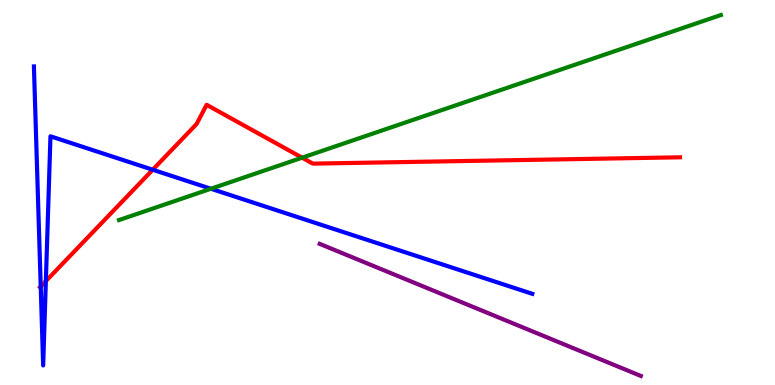[{'lines': ['blue', 'red'], 'intersections': [{'x': 0.525, 'y': 2.56}, {'x': 0.592, 'y': 2.7}, {'x': 1.97, 'y': 5.59}]}, {'lines': ['green', 'red'], 'intersections': [{'x': 3.9, 'y': 5.9}]}, {'lines': ['purple', 'red'], 'intersections': []}, {'lines': ['blue', 'green'], 'intersections': [{'x': 2.72, 'y': 5.1}]}, {'lines': ['blue', 'purple'], 'intersections': []}, {'lines': ['green', 'purple'], 'intersections': []}]